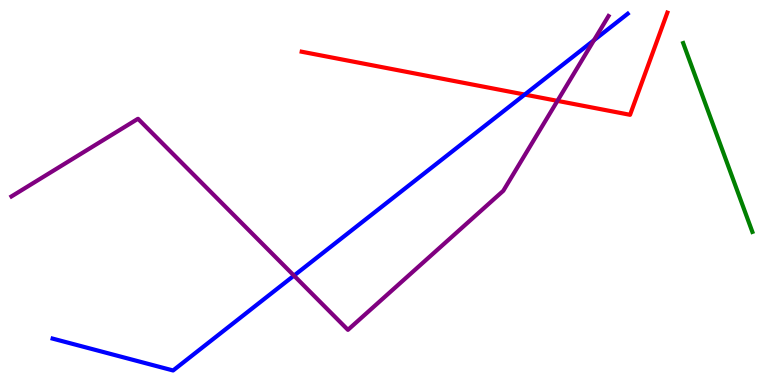[{'lines': ['blue', 'red'], 'intersections': [{'x': 6.77, 'y': 7.54}]}, {'lines': ['green', 'red'], 'intersections': []}, {'lines': ['purple', 'red'], 'intersections': [{'x': 7.19, 'y': 7.38}]}, {'lines': ['blue', 'green'], 'intersections': []}, {'lines': ['blue', 'purple'], 'intersections': [{'x': 3.79, 'y': 2.84}, {'x': 7.66, 'y': 8.95}]}, {'lines': ['green', 'purple'], 'intersections': []}]